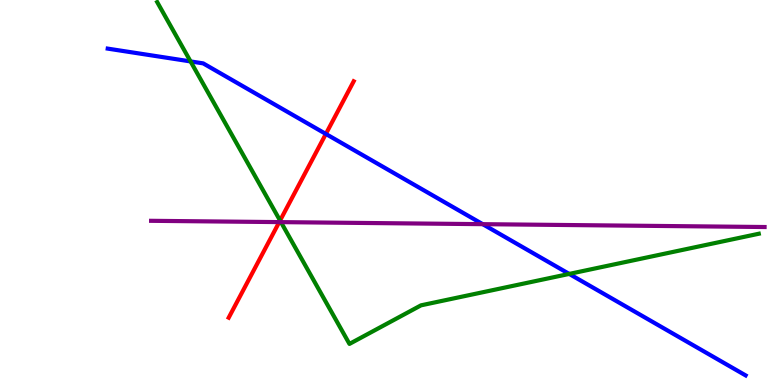[{'lines': ['blue', 'red'], 'intersections': [{'x': 4.2, 'y': 6.52}]}, {'lines': ['green', 'red'], 'intersections': [{'x': 3.61, 'y': 4.27}]}, {'lines': ['purple', 'red'], 'intersections': [{'x': 3.6, 'y': 4.23}]}, {'lines': ['blue', 'green'], 'intersections': [{'x': 2.46, 'y': 8.4}, {'x': 7.34, 'y': 2.89}]}, {'lines': ['blue', 'purple'], 'intersections': [{'x': 6.23, 'y': 4.18}]}, {'lines': ['green', 'purple'], 'intersections': [{'x': 3.63, 'y': 4.23}]}]